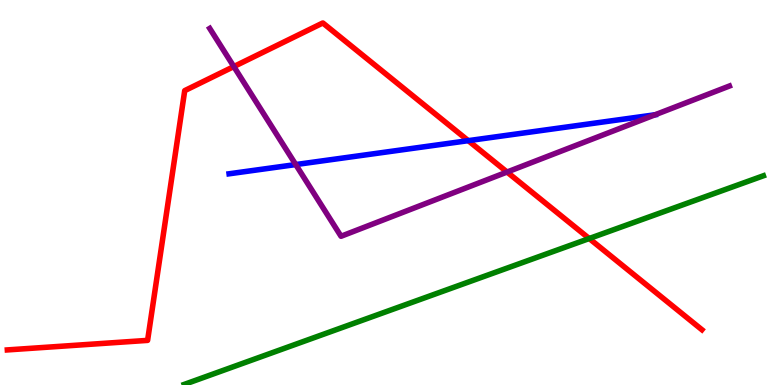[{'lines': ['blue', 'red'], 'intersections': [{'x': 6.04, 'y': 6.35}]}, {'lines': ['green', 'red'], 'intersections': [{'x': 7.6, 'y': 3.8}]}, {'lines': ['purple', 'red'], 'intersections': [{'x': 3.02, 'y': 8.27}, {'x': 6.54, 'y': 5.53}]}, {'lines': ['blue', 'green'], 'intersections': []}, {'lines': ['blue', 'purple'], 'intersections': [{'x': 3.82, 'y': 5.73}, {'x': 8.45, 'y': 7.02}]}, {'lines': ['green', 'purple'], 'intersections': []}]